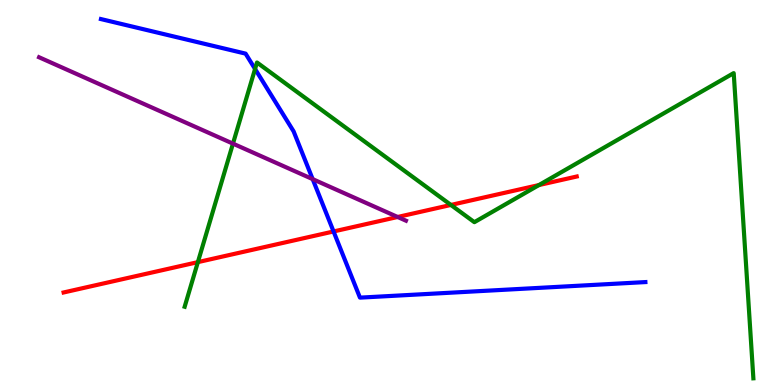[{'lines': ['blue', 'red'], 'intersections': [{'x': 4.3, 'y': 3.99}]}, {'lines': ['green', 'red'], 'intersections': [{'x': 2.55, 'y': 3.19}, {'x': 5.82, 'y': 4.68}, {'x': 6.95, 'y': 5.19}]}, {'lines': ['purple', 'red'], 'intersections': [{'x': 5.13, 'y': 4.36}]}, {'lines': ['blue', 'green'], 'intersections': [{'x': 3.29, 'y': 8.21}]}, {'lines': ['blue', 'purple'], 'intersections': [{'x': 4.03, 'y': 5.35}]}, {'lines': ['green', 'purple'], 'intersections': [{'x': 3.01, 'y': 6.27}]}]